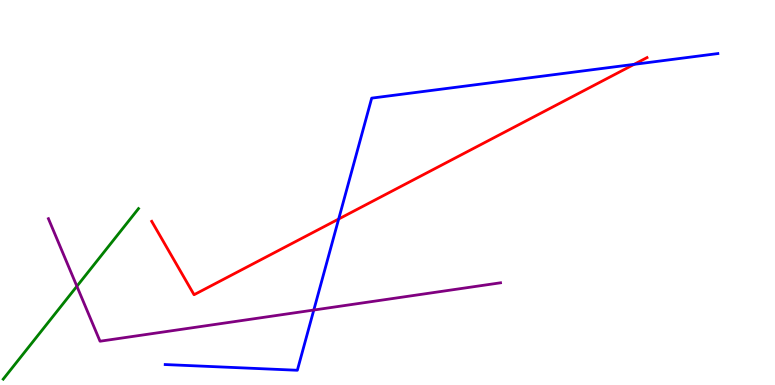[{'lines': ['blue', 'red'], 'intersections': [{'x': 4.37, 'y': 4.31}, {'x': 8.18, 'y': 8.33}]}, {'lines': ['green', 'red'], 'intersections': []}, {'lines': ['purple', 'red'], 'intersections': []}, {'lines': ['blue', 'green'], 'intersections': []}, {'lines': ['blue', 'purple'], 'intersections': [{'x': 4.05, 'y': 1.95}]}, {'lines': ['green', 'purple'], 'intersections': [{'x': 0.992, 'y': 2.56}]}]